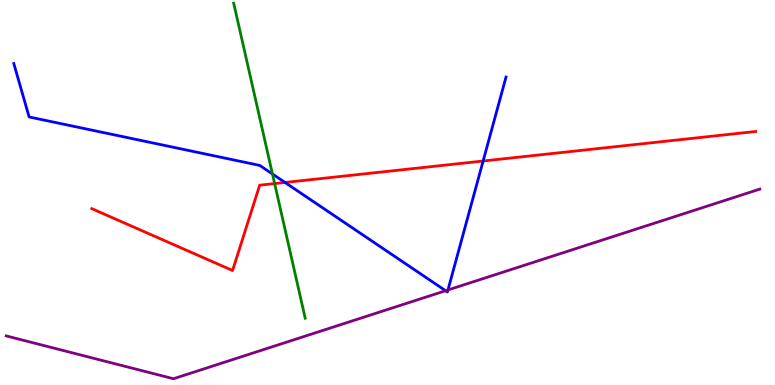[{'lines': ['blue', 'red'], 'intersections': [{'x': 3.68, 'y': 5.26}, {'x': 6.23, 'y': 5.82}]}, {'lines': ['green', 'red'], 'intersections': [{'x': 3.54, 'y': 5.23}]}, {'lines': ['purple', 'red'], 'intersections': []}, {'lines': ['blue', 'green'], 'intersections': [{'x': 3.52, 'y': 5.48}]}, {'lines': ['blue', 'purple'], 'intersections': [{'x': 5.75, 'y': 2.45}, {'x': 5.78, 'y': 2.47}]}, {'lines': ['green', 'purple'], 'intersections': []}]